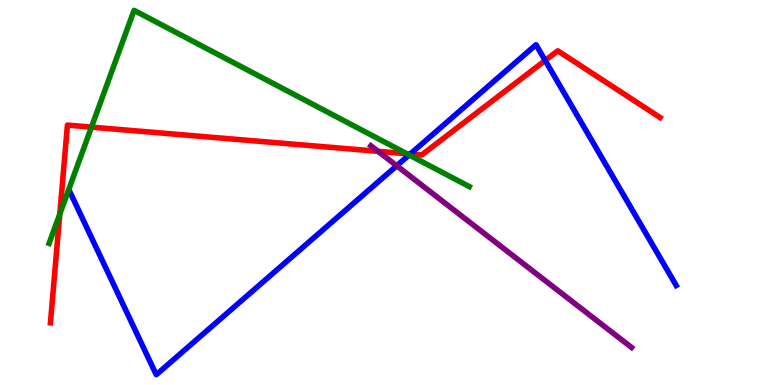[{'lines': ['blue', 'red'], 'intersections': [{'x': 5.29, 'y': 6.0}, {'x': 7.03, 'y': 8.43}]}, {'lines': ['green', 'red'], 'intersections': [{'x': 0.771, 'y': 4.44}, {'x': 1.18, 'y': 6.7}, {'x': 5.25, 'y': 6.01}]}, {'lines': ['purple', 'red'], 'intersections': [{'x': 4.88, 'y': 6.07}]}, {'lines': ['blue', 'green'], 'intersections': [{'x': 5.28, 'y': 5.97}]}, {'lines': ['blue', 'purple'], 'intersections': [{'x': 5.12, 'y': 5.69}]}, {'lines': ['green', 'purple'], 'intersections': []}]